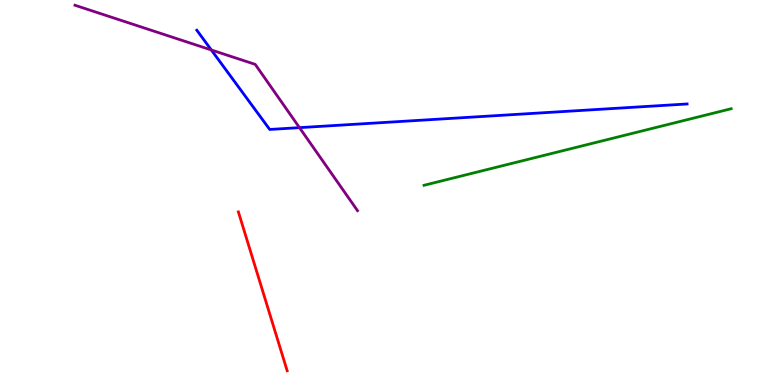[{'lines': ['blue', 'red'], 'intersections': []}, {'lines': ['green', 'red'], 'intersections': []}, {'lines': ['purple', 'red'], 'intersections': []}, {'lines': ['blue', 'green'], 'intersections': []}, {'lines': ['blue', 'purple'], 'intersections': [{'x': 2.73, 'y': 8.7}, {'x': 3.86, 'y': 6.68}]}, {'lines': ['green', 'purple'], 'intersections': []}]